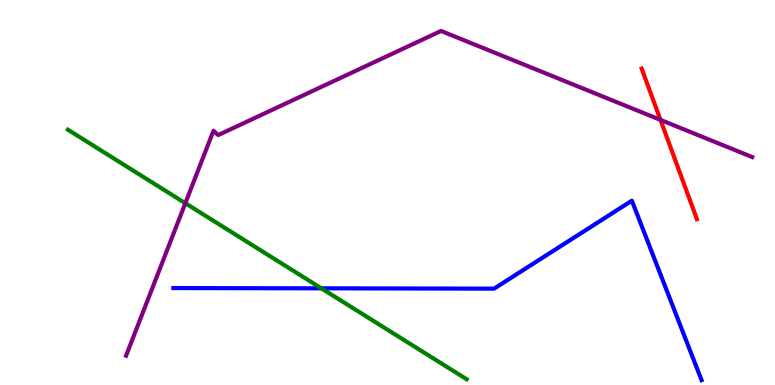[{'lines': ['blue', 'red'], 'intersections': []}, {'lines': ['green', 'red'], 'intersections': []}, {'lines': ['purple', 'red'], 'intersections': [{'x': 8.52, 'y': 6.89}]}, {'lines': ['blue', 'green'], 'intersections': [{'x': 4.15, 'y': 2.51}]}, {'lines': ['blue', 'purple'], 'intersections': []}, {'lines': ['green', 'purple'], 'intersections': [{'x': 2.39, 'y': 4.72}]}]